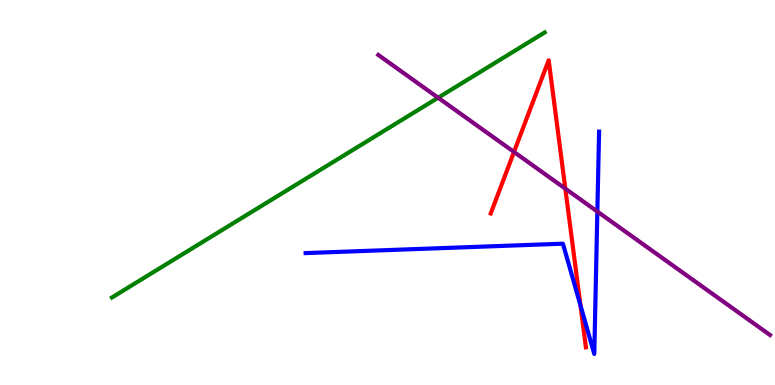[{'lines': ['blue', 'red'], 'intersections': [{'x': 7.49, 'y': 2.07}]}, {'lines': ['green', 'red'], 'intersections': []}, {'lines': ['purple', 'red'], 'intersections': [{'x': 6.63, 'y': 6.05}, {'x': 7.29, 'y': 5.1}]}, {'lines': ['blue', 'green'], 'intersections': []}, {'lines': ['blue', 'purple'], 'intersections': [{'x': 7.71, 'y': 4.5}]}, {'lines': ['green', 'purple'], 'intersections': [{'x': 5.65, 'y': 7.46}]}]